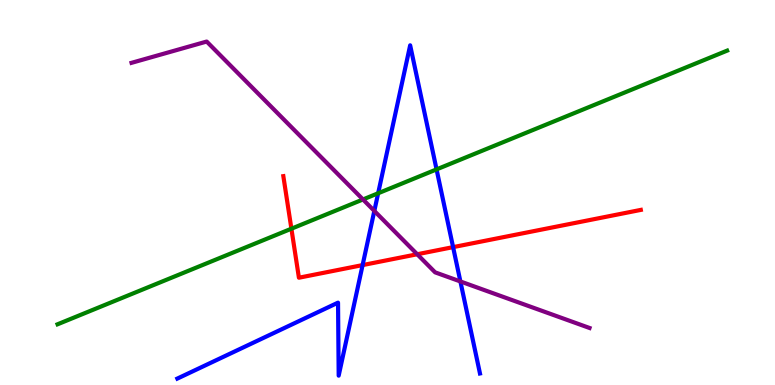[{'lines': ['blue', 'red'], 'intersections': [{'x': 4.68, 'y': 3.11}, {'x': 5.85, 'y': 3.58}]}, {'lines': ['green', 'red'], 'intersections': [{'x': 3.76, 'y': 4.06}]}, {'lines': ['purple', 'red'], 'intersections': [{'x': 5.38, 'y': 3.4}]}, {'lines': ['blue', 'green'], 'intersections': [{'x': 4.88, 'y': 4.98}, {'x': 5.63, 'y': 5.6}]}, {'lines': ['blue', 'purple'], 'intersections': [{'x': 4.83, 'y': 4.52}, {'x': 5.94, 'y': 2.69}]}, {'lines': ['green', 'purple'], 'intersections': [{'x': 4.68, 'y': 4.82}]}]